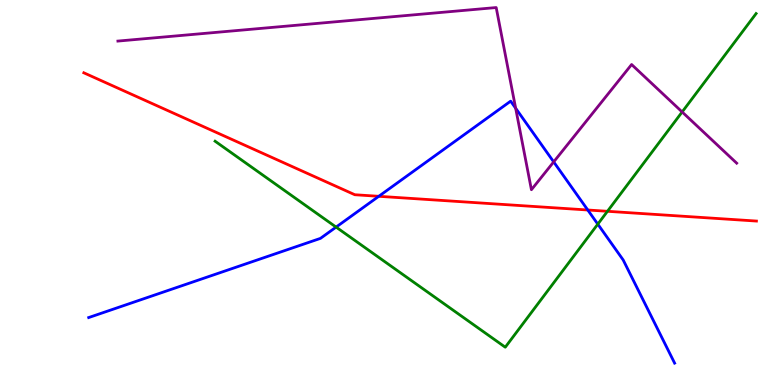[{'lines': ['blue', 'red'], 'intersections': [{'x': 4.89, 'y': 4.9}, {'x': 7.58, 'y': 4.55}]}, {'lines': ['green', 'red'], 'intersections': [{'x': 7.84, 'y': 4.51}]}, {'lines': ['purple', 'red'], 'intersections': []}, {'lines': ['blue', 'green'], 'intersections': [{'x': 4.34, 'y': 4.1}, {'x': 7.71, 'y': 4.18}]}, {'lines': ['blue', 'purple'], 'intersections': [{'x': 6.65, 'y': 7.19}, {'x': 7.14, 'y': 5.79}]}, {'lines': ['green', 'purple'], 'intersections': [{'x': 8.8, 'y': 7.09}]}]